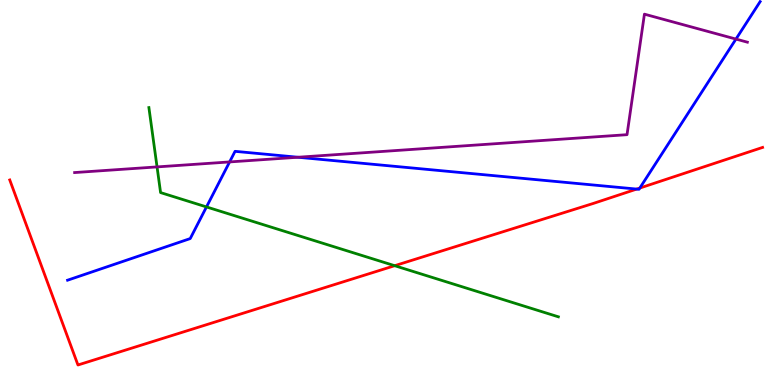[{'lines': ['blue', 'red'], 'intersections': [{'x': 8.22, 'y': 5.09}, {'x': 8.26, 'y': 5.12}]}, {'lines': ['green', 'red'], 'intersections': [{'x': 5.09, 'y': 3.1}]}, {'lines': ['purple', 'red'], 'intersections': []}, {'lines': ['blue', 'green'], 'intersections': [{'x': 2.66, 'y': 4.63}]}, {'lines': ['blue', 'purple'], 'intersections': [{'x': 2.96, 'y': 5.79}, {'x': 3.84, 'y': 5.92}, {'x': 9.5, 'y': 8.99}]}, {'lines': ['green', 'purple'], 'intersections': [{'x': 2.03, 'y': 5.66}]}]